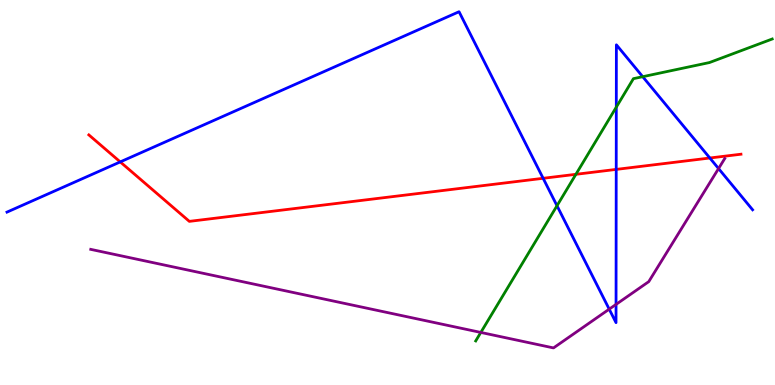[{'lines': ['blue', 'red'], 'intersections': [{'x': 1.55, 'y': 5.79}, {'x': 7.01, 'y': 5.37}, {'x': 7.95, 'y': 5.6}, {'x': 9.16, 'y': 5.9}]}, {'lines': ['green', 'red'], 'intersections': [{'x': 7.43, 'y': 5.47}]}, {'lines': ['purple', 'red'], 'intersections': []}, {'lines': ['blue', 'green'], 'intersections': [{'x': 7.19, 'y': 4.66}, {'x': 7.95, 'y': 7.22}, {'x': 8.29, 'y': 8.01}]}, {'lines': ['blue', 'purple'], 'intersections': [{'x': 7.86, 'y': 1.97}, {'x': 7.95, 'y': 2.09}, {'x': 9.27, 'y': 5.62}]}, {'lines': ['green', 'purple'], 'intersections': [{'x': 6.2, 'y': 1.37}]}]